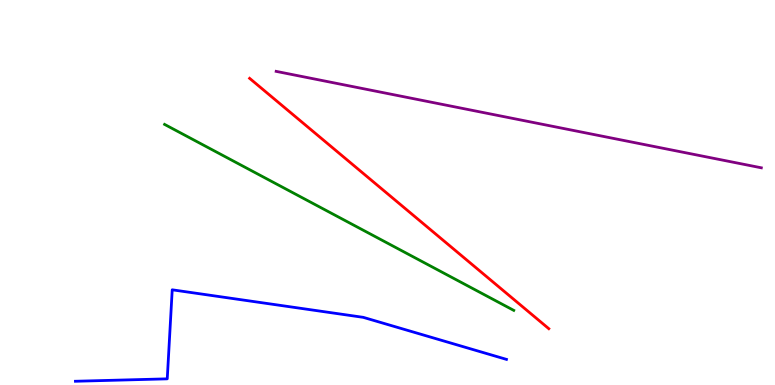[{'lines': ['blue', 'red'], 'intersections': []}, {'lines': ['green', 'red'], 'intersections': []}, {'lines': ['purple', 'red'], 'intersections': []}, {'lines': ['blue', 'green'], 'intersections': []}, {'lines': ['blue', 'purple'], 'intersections': []}, {'lines': ['green', 'purple'], 'intersections': []}]